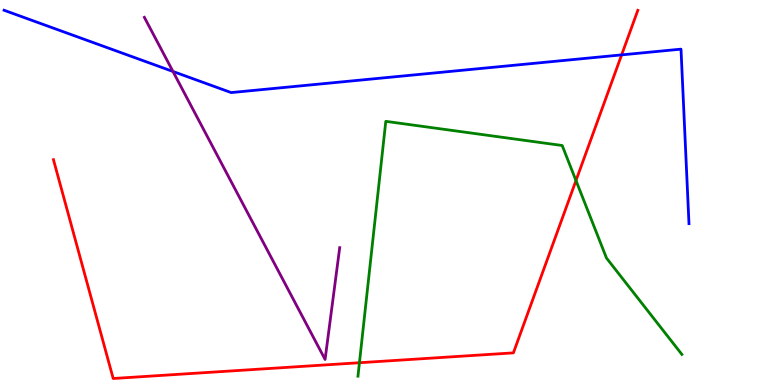[{'lines': ['blue', 'red'], 'intersections': [{'x': 8.02, 'y': 8.57}]}, {'lines': ['green', 'red'], 'intersections': [{'x': 4.64, 'y': 0.578}, {'x': 7.43, 'y': 5.31}]}, {'lines': ['purple', 'red'], 'intersections': []}, {'lines': ['blue', 'green'], 'intersections': []}, {'lines': ['blue', 'purple'], 'intersections': [{'x': 2.23, 'y': 8.14}]}, {'lines': ['green', 'purple'], 'intersections': []}]